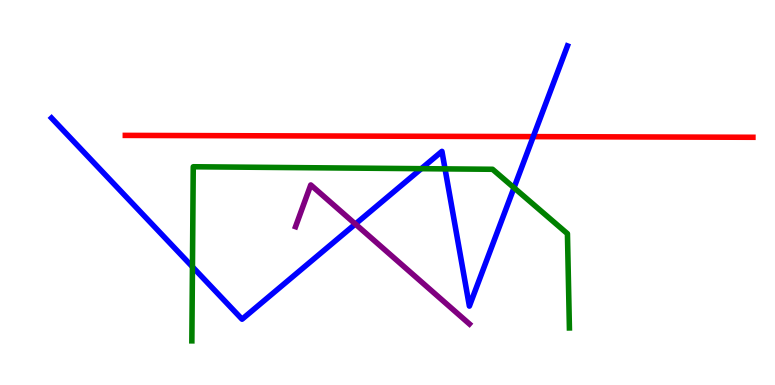[{'lines': ['blue', 'red'], 'intersections': [{'x': 6.88, 'y': 6.45}]}, {'lines': ['green', 'red'], 'intersections': []}, {'lines': ['purple', 'red'], 'intersections': []}, {'lines': ['blue', 'green'], 'intersections': [{'x': 2.48, 'y': 3.07}, {'x': 5.44, 'y': 5.62}, {'x': 5.74, 'y': 5.61}, {'x': 6.63, 'y': 5.12}]}, {'lines': ['blue', 'purple'], 'intersections': [{'x': 4.59, 'y': 4.18}]}, {'lines': ['green', 'purple'], 'intersections': []}]